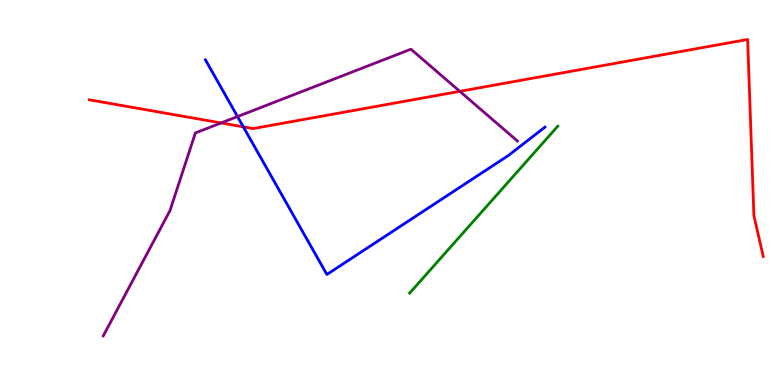[{'lines': ['blue', 'red'], 'intersections': [{'x': 3.14, 'y': 6.71}]}, {'lines': ['green', 'red'], 'intersections': []}, {'lines': ['purple', 'red'], 'intersections': [{'x': 2.85, 'y': 6.81}, {'x': 5.93, 'y': 7.63}]}, {'lines': ['blue', 'green'], 'intersections': []}, {'lines': ['blue', 'purple'], 'intersections': [{'x': 3.06, 'y': 6.97}]}, {'lines': ['green', 'purple'], 'intersections': []}]